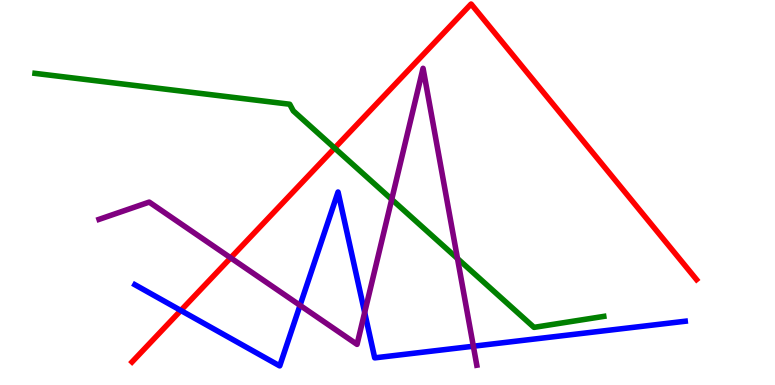[{'lines': ['blue', 'red'], 'intersections': [{'x': 2.33, 'y': 1.94}]}, {'lines': ['green', 'red'], 'intersections': [{'x': 4.32, 'y': 6.15}]}, {'lines': ['purple', 'red'], 'intersections': [{'x': 2.98, 'y': 3.3}]}, {'lines': ['blue', 'green'], 'intersections': []}, {'lines': ['blue', 'purple'], 'intersections': [{'x': 3.87, 'y': 2.07}, {'x': 4.71, 'y': 1.88}, {'x': 6.11, 'y': 1.01}]}, {'lines': ['green', 'purple'], 'intersections': [{'x': 5.05, 'y': 4.82}, {'x': 5.9, 'y': 3.28}]}]